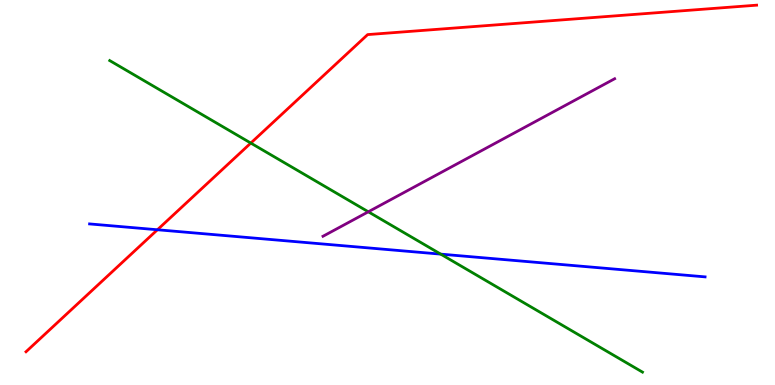[{'lines': ['blue', 'red'], 'intersections': [{'x': 2.03, 'y': 4.03}]}, {'lines': ['green', 'red'], 'intersections': [{'x': 3.24, 'y': 6.28}]}, {'lines': ['purple', 'red'], 'intersections': []}, {'lines': ['blue', 'green'], 'intersections': [{'x': 5.69, 'y': 3.4}]}, {'lines': ['blue', 'purple'], 'intersections': []}, {'lines': ['green', 'purple'], 'intersections': [{'x': 4.75, 'y': 4.5}]}]